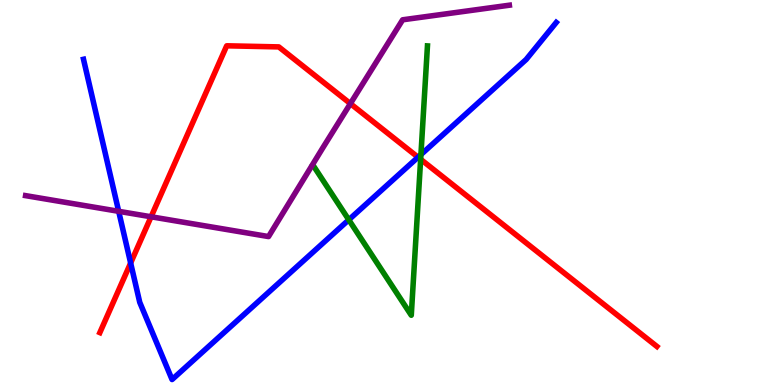[{'lines': ['blue', 'red'], 'intersections': [{'x': 1.69, 'y': 3.17}, {'x': 5.39, 'y': 5.92}]}, {'lines': ['green', 'red'], 'intersections': [{'x': 5.43, 'y': 5.86}]}, {'lines': ['purple', 'red'], 'intersections': [{'x': 1.95, 'y': 4.37}, {'x': 4.52, 'y': 7.31}]}, {'lines': ['blue', 'green'], 'intersections': [{'x': 4.5, 'y': 4.29}, {'x': 5.43, 'y': 5.98}]}, {'lines': ['blue', 'purple'], 'intersections': [{'x': 1.53, 'y': 4.51}]}, {'lines': ['green', 'purple'], 'intersections': []}]